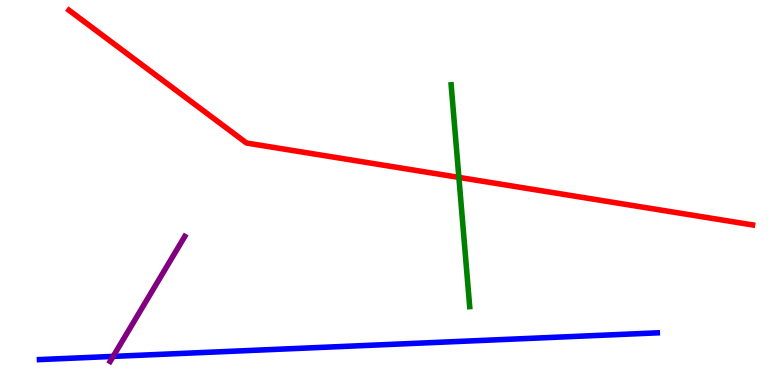[{'lines': ['blue', 'red'], 'intersections': []}, {'lines': ['green', 'red'], 'intersections': [{'x': 5.92, 'y': 5.39}]}, {'lines': ['purple', 'red'], 'intersections': []}, {'lines': ['blue', 'green'], 'intersections': []}, {'lines': ['blue', 'purple'], 'intersections': [{'x': 1.46, 'y': 0.743}]}, {'lines': ['green', 'purple'], 'intersections': []}]